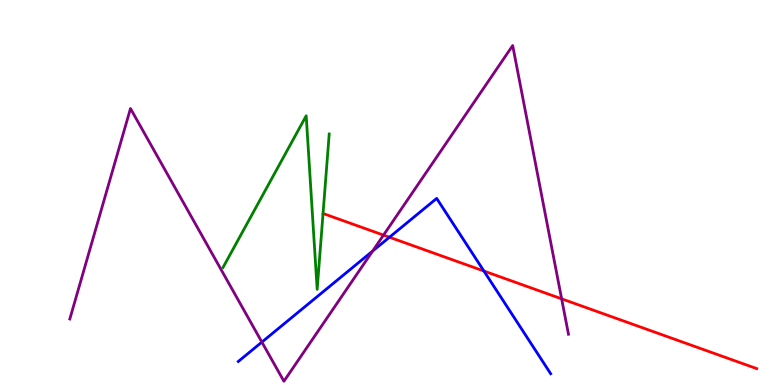[{'lines': ['blue', 'red'], 'intersections': [{'x': 5.02, 'y': 3.84}, {'x': 6.24, 'y': 2.96}]}, {'lines': ['green', 'red'], 'intersections': []}, {'lines': ['purple', 'red'], 'intersections': [{'x': 4.95, 'y': 3.89}, {'x': 7.25, 'y': 2.24}]}, {'lines': ['blue', 'green'], 'intersections': []}, {'lines': ['blue', 'purple'], 'intersections': [{'x': 3.38, 'y': 1.11}, {'x': 4.81, 'y': 3.48}]}, {'lines': ['green', 'purple'], 'intersections': []}]